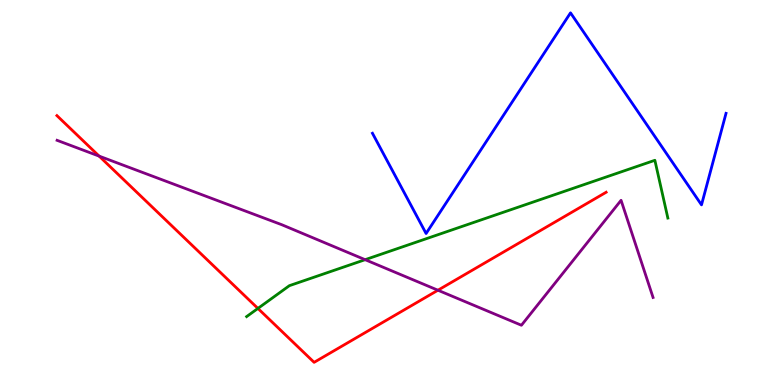[{'lines': ['blue', 'red'], 'intersections': []}, {'lines': ['green', 'red'], 'intersections': [{'x': 3.33, 'y': 1.99}]}, {'lines': ['purple', 'red'], 'intersections': [{'x': 1.28, 'y': 5.94}, {'x': 5.65, 'y': 2.46}]}, {'lines': ['blue', 'green'], 'intersections': []}, {'lines': ['blue', 'purple'], 'intersections': []}, {'lines': ['green', 'purple'], 'intersections': [{'x': 4.71, 'y': 3.25}]}]